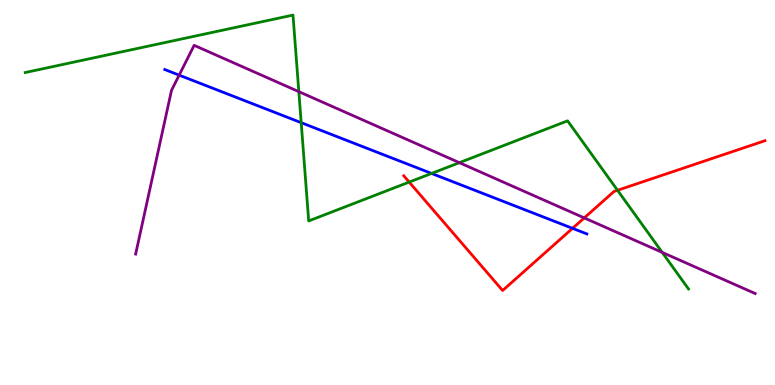[{'lines': ['blue', 'red'], 'intersections': [{'x': 7.39, 'y': 4.07}]}, {'lines': ['green', 'red'], 'intersections': [{'x': 5.28, 'y': 5.27}, {'x': 7.97, 'y': 5.06}]}, {'lines': ['purple', 'red'], 'intersections': [{'x': 7.54, 'y': 4.34}]}, {'lines': ['blue', 'green'], 'intersections': [{'x': 3.89, 'y': 6.81}, {'x': 5.57, 'y': 5.5}]}, {'lines': ['blue', 'purple'], 'intersections': [{'x': 2.31, 'y': 8.05}]}, {'lines': ['green', 'purple'], 'intersections': [{'x': 3.86, 'y': 7.62}, {'x': 5.93, 'y': 5.77}, {'x': 8.54, 'y': 3.44}]}]